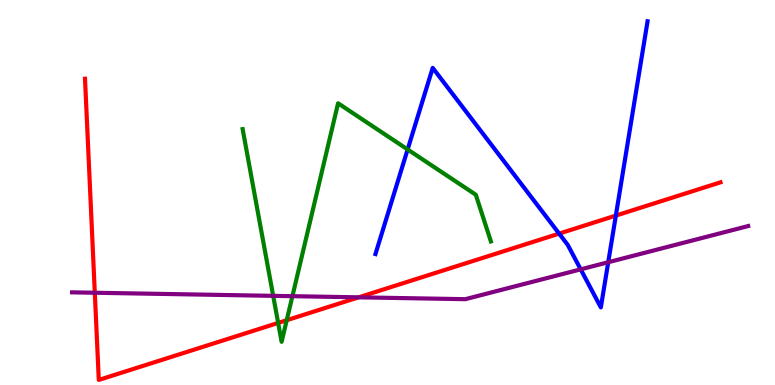[{'lines': ['blue', 'red'], 'intersections': [{'x': 7.21, 'y': 3.93}, {'x': 7.95, 'y': 4.4}]}, {'lines': ['green', 'red'], 'intersections': [{'x': 3.59, 'y': 1.61}, {'x': 3.7, 'y': 1.68}]}, {'lines': ['purple', 'red'], 'intersections': [{'x': 1.22, 'y': 2.4}, {'x': 4.63, 'y': 2.28}]}, {'lines': ['blue', 'green'], 'intersections': [{'x': 5.26, 'y': 6.12}]}, {'lines': ['blue', 'purple'], 'intersections': [{'x': 7.49, 'y': 3.0}, {'x': 7.85, 'y': 3.19}]}, {'lines': ['green', 'purple'], 'intersections': [{'x': 3.53, 'y': 2.32}, {'x': 3.77, 'y': 2.31}]}]